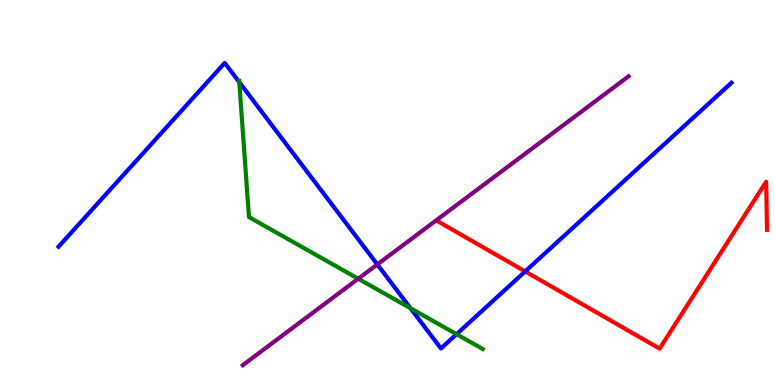[{'lines': ['blue', 'red'], 'intersections': [{'x': 6.78, 'y': 2.95}]}, {'lines': ['green', 'red'], 'intersections': []}, {'lines': ['purple', 'red'], 'intersections': []}, {'lines': ['blue', 'green'], 'intersections': [{'x': 3.09, 'y': 7.87}, {'x': 5.3, 'y': 1.99}, {'x': 5.89, 'y': 1.32}]}, {'lines': ['blue', 'purple'], 'intersections': [{'x': 4.87, 'y': 3.13}]}, {'lines': ['green', 'purple'], 'intersections': [{'x': 4.62, 'y': 2.76}]}]